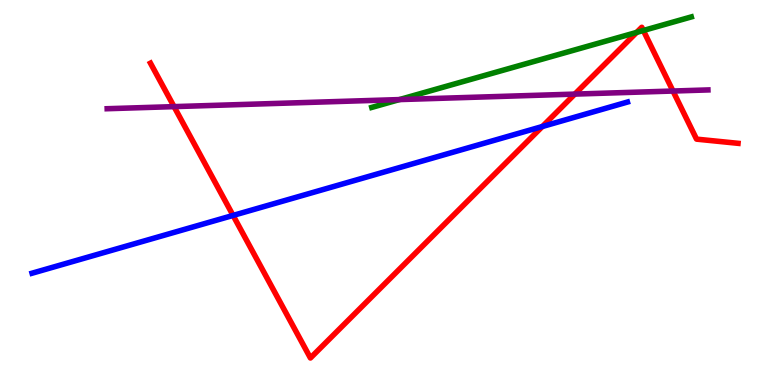[{'lines': ['blue', 'red'], 'intersections': [{'x': 3.01, 'y': 4.4}, {'x': 7.0, 'y': 6.71}]}, {'lines': ['green', 'red'], 'intersections': [{'x': 8.21, 'y': 9.16}, {'x': 8.3, 'y': 9.21}]}, {'lines': ['purple', 'red'], 'intersections': [{'x': 2.25, 'y': 7.23}, {'x': 7.42, 'y': 7.56}, {'x': 8.68, 'y': 7.64}]}, {'lines': ['blue', 'green'], 'intersections': []}, {'lines': ['blue', 'purple'], 'intersections': []}, {'lines': ['green', 'purple'], 'intersections': [{'x': 5.15, 'y': 7.41}]}]